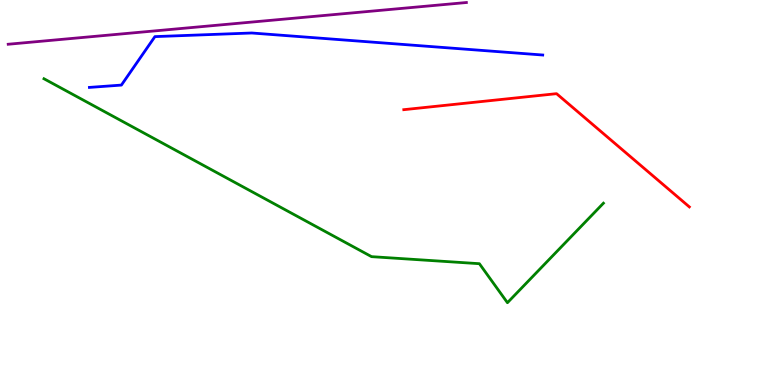[{'lines': ['blue', 'red'], 'intersections': []}, {'lines': ['green', 'red'], 'intersections': []}, {'lines': ['purple', 'red'], 'intersections': []}, {'lines': ['blue', 'green'], 'intersections': []}, {'lines': ['blue', 'purple'], 'intersections': []}, {'lines': ['green', 'purple'], 'intersections': []}]